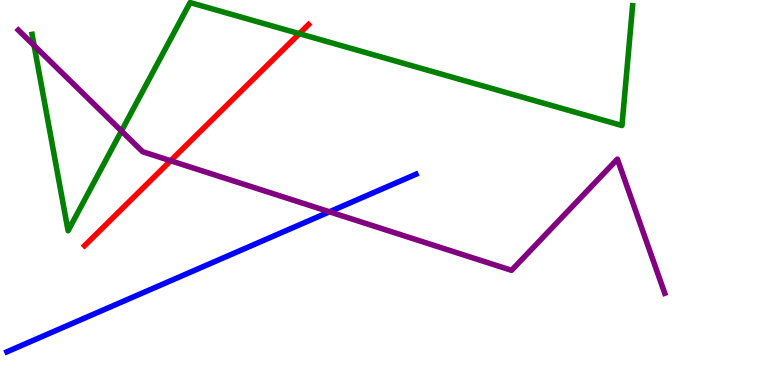[{'lines': ['blue', 'red'], 'intersections': []}, {'lines': ['green', 'red'], 'intersections': [{'x': 3.86, 'y': 9.13}]}, {'lines': ['purple', 'red'], 'intersections': [{'x': 2.2, 'y': 5.82}]}, {'lines': ['blue', 'green'], 'intersections': []}, {'lines': ['blue', 'purple'], 'intersections': [{'x': 4.25, 'y': 4.5}]}, {'lines': ['green', 'purple'], 'intersections': [{'x': 0.44, 'y': 8.82}, {'x': 1.57, 'y': 6.6}]}]